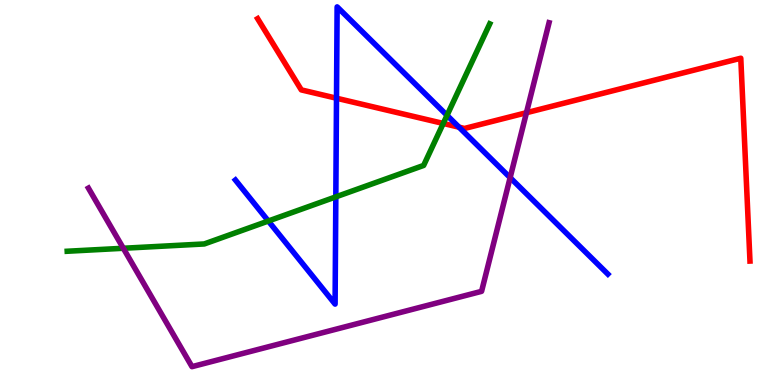[{'lines': ['blue', 'red'], 'intersections': [{'x': 4.34, 'y': 7.45}, {'x': 5.92, 'y': 6.7}]}, {'lines': ['green', 'red'], 'intersections': [{'x': 5.72, 'y': 6.79}]}, {'lines': ['purple', 'red'], 'intersections': [{'x': 6.79, 'y': 7.07}]}, {'lines': ['blue', 'green'], 'intersections': [{'x': 3.46, 'y': 4.26}, {'x': 4.33, 'y': 4.89}, {'x': 5.77, 'y': 7.0}]}, {'lines': ['blue', 'purple'], 'intersections': [{'x': 6.58, 'y': 5.39}]}, {'lines': ['green', 'purple'], 'intersections': [{'x': 1.59, 'y': 3.55}]}]